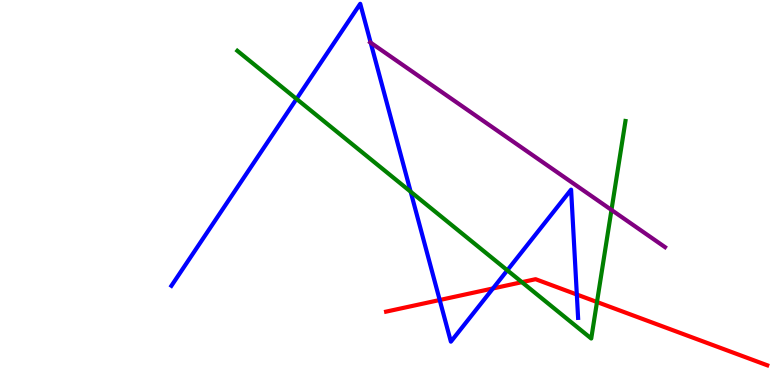[{'lines': ['blue', 'red'], 'intersections': [{'x': 5.67, 'y': 2.21}, {'x': 6.36, 'y': 2.51}, {'x': 7.44, 'y': 2.35}]}, {'lines': ['green', 'red'], 'intersections': [{'x': 6.73, 'y': 2.67}, {'x': 7.7, 'y': 2.16}]}, {'lines': ['purple', 'red'], 'intersections': []}, {'lines': ['blue', 'green'], 'intersections': [{'x': 3.83, 'y': 7.43}, {'x': 5.3, 'y': 5.02}, {'x': 6.55, 'y': 2.98}]}, {'lines': ['blue', 'purple'], 'intersections': [{'x': 4.78, 'y': 8.89}]}, {'lines': ['green', 'purple'], 'intersections': [{'x': 7.89, 'y': 4.55}]}]